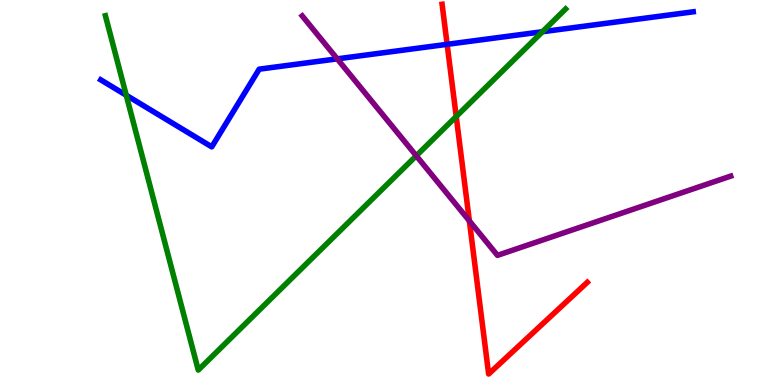[{'lines': ['blue', 'red'], 'intersections': [{'x': 5.77, 'y': 8.85}]}, {'lines': ['green', 'red'], 'intersections': [{'x': 5.89, 'y': 6.97}]}, {'lines': ['purple', 'red'], 'intersections': [{'x': 6.06, 'y': 4.26}]}, {'lines': ['blue', 'green'], 'intersections': [{'x': 1.63, 'y': 7.53}, {'x': 7.0, 'y': 9.18}]}, {'lines': ['blue', 'purple'], 'intersections': [{'x': 4.35, 'y': 8.47}]}, {'lines': ['green', 'purple'], 'intersections': [{'x': 5.37, 'y': 5.95}]}]